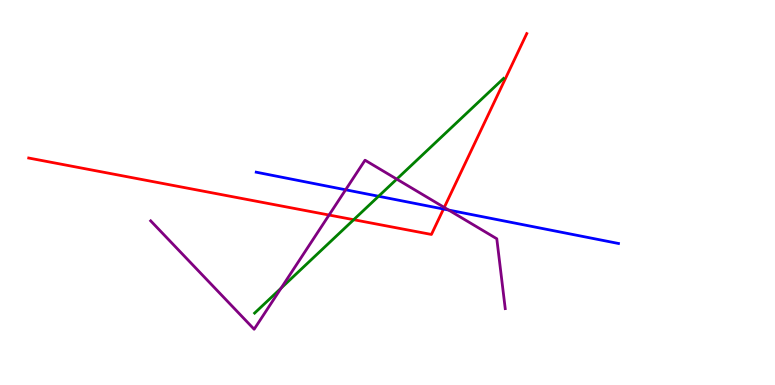[{'lines': ['blue', 'red'], 'intersections': [{'x': 5.72, 'y': 4.57}]}, {'lines': ['green', 'red'], 'intersections': [{'x': 4.56, 'y': 4.29}]}, {'lines': ['purple', 'red'], 'intersections': [{'x': 4.25, 'y': 4.41}, {'x': 5.73, 'y': 4.61}]}, {'lines': ['blue', 'green'], 'intersections': [{'x': 4.88, 'y': 4.9}]}, {'lines': ['blue', 'purple'], 'intersections': [{'x': 4.46, 'y': 5.07}, {'x': 5.79, 'y': 4.54}]}, {'lines': ['green', 'purple'], 'intersections': [{'x': 3.63, 'y': 2.52}, {'x': 5.12, 'y': 5.35}]}]